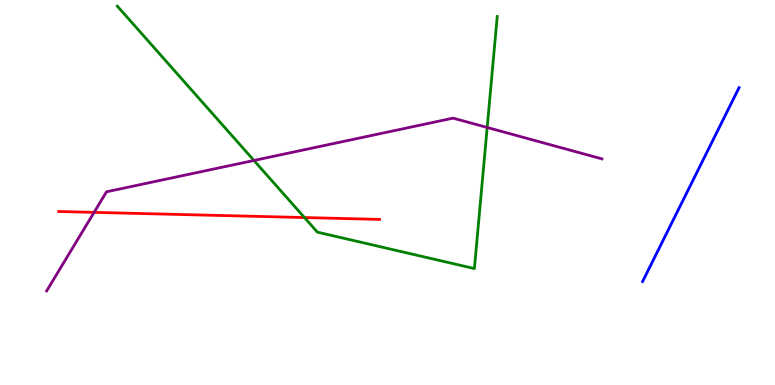[{'lines': ['blue', 'red'], 'intersections': []}, {'lines': ['green', 'red'], 'intersections': [{'x': 3.93, 'y': 4.35}]}, {'lines': ['purple', 'red'], 'intersections': [{'x': 1.21, 'y': 4.48}]}, {'lines': ['blue', 'green'], 'intersections': []}, {'lines': ['blue', 'purple'], 'intersections': []}, {'lines': ['green', 'purple'], 'intersections': [{'x': 3.28, 'y': 5.83}, {'x': 6.29, 'y': 6.69}]}]